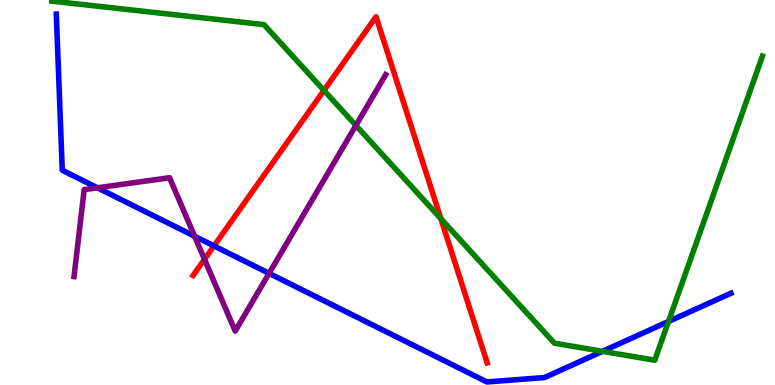[{'lines': ['blue', 'red'], 'intersections': [{'x': 2.76, 'y': 3.61}]}, {'lines': ['green', 'red'], 'intersections': [{'x': 4.18, 'y': 7.65}, {'x': 5.69, 'y': 4.32}]}, {'lines': ['purple', 'red'], 'intersections': [{'x': 2.64, 'y': 3.26}]}, {'lines': ['blue', 'green'], 'intersections': [{'x': 7.77, 'y': 0.874}, {'x': 8.63, 'y': 1.65}]}, {'lines': ['blue', 'purple'], 'intersections': [{'x': 1.26, 'y': 5.12}, {'x': 2.51, 'y': 3.86}, {'x': 3.47, 'y': 2.9}]}, {'lines': ['green', 'purple'], 'intersections': [{'x': 4.59, 'y': 6.74}]}]